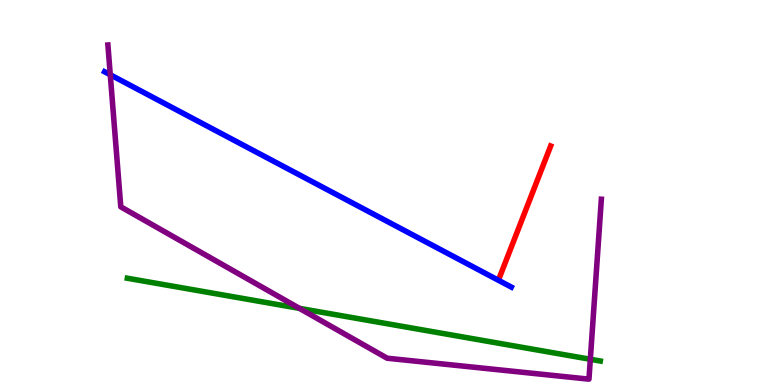[{'lines': ['blue', 'red'], 'intersections': []}, {'lines': ['green', 'red'], 'intersections': []}, {'lines': ['purple', 'red'], 'intersections': []}, {'lines': ['blue', 'green'], 'intersections': []}, {'lines': ['blue', 'purple'], 'intersections': [{'x': 1.42, 'y': 8.06}]}, {'lines': ['green', 'purple'], 'intersections': [{'x': 3.86, 'y': 1.99}, {'x': 7.62, 'y': 0.668}]}]